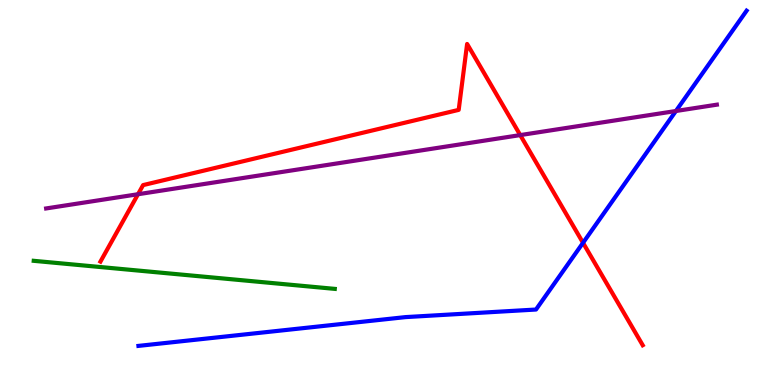[{'lines': ['blue', 'red'], 'intersections': [{'x': 7.52, 'y': 3.69}]}, {'lines': ['green', 'red'], 'intersections': []}, {'lines': ['purple', 'red'], 'intersections': [{'x': 1.78, 'y': 4.96}, {'x': 6.71, 'y': 6.49}]}, {'lines': ['blue', 'green'], 'intersections': []}, {'lines': ['blue', 'purple'], 'intersections': [{'x': 8.72, 'y': 7.12}]}, {'lines': ['green', 'purple'], 'intersections': []}]